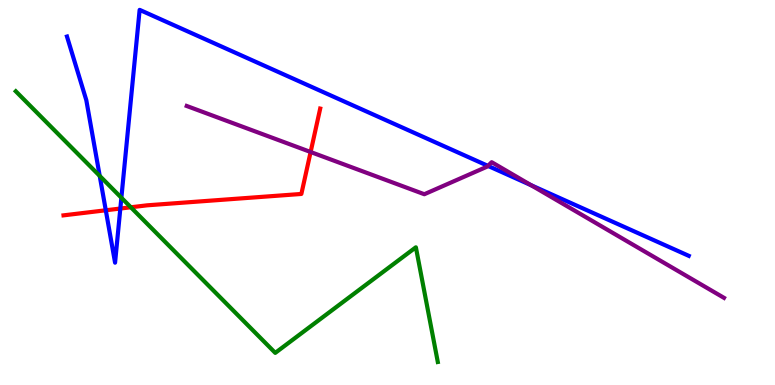[{'lines': ['blue', 'red'], 'intersections': [{'x': 1.37, 'y': 4.54}, {'x': 1.55, 'y': 4.58}]}, {'lines': ['green', 'red'], 'intersections': [{'x': 1.69, 'y': 4.62}]}, {'lines': ['purple', 'red'], 'intersections': [{'x': 4.01, 'y': 6.05}]}, {'lines': ['blue', 'green'], 'intersections': [{'x': 1.29, 'y': 5.43}, {'x': 1.57, 'y': 4.86}]}, {'lines': ['blue', 'purple'], 'intersections': [{'x': 6.3, 'y': 5.69}, {'x': 6.85, 'y': 5.19}]}, {'lines': ['green', 'purple'], 'intersections': []}]